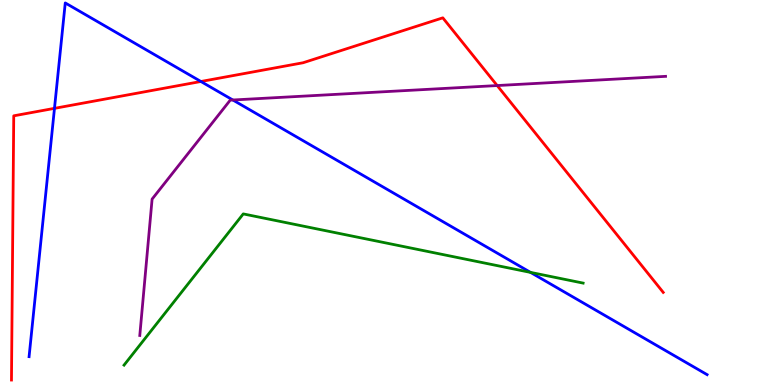[{'lines': ['blue', 'red'], 'intersections': [{'x': 0.703, 'y': 7.19}, {'x': 2.59, 'y': 7.88}]}, {'lines': ['green', 'red'], 'intersections': []}, {'lines': ['purple', 'red'], 'intersections': [{'x': 6.42, 'y': 7.78}]}, {'lines': ['blue', 'green'], 'intersections': [{'x': 6.85, 'y': 2.92}]}, {'lines': ['blue', 'purple'], 'intersections': [{'x': 3.0, 'y': 7.4}]}, {'lines': ['green', 'purple'], 'intersections': []}]